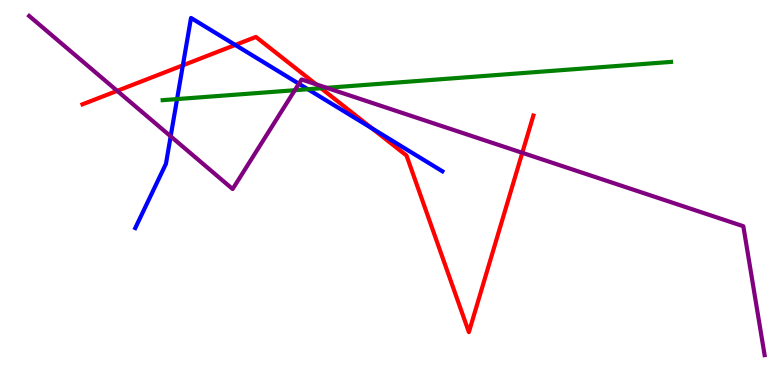[{'lines': ['blue', 'red'], 'intersections': [{'x': 2.36, 'y': 8.3}, {'x': 3.04, 'y': 8.83}, {'x': 4.8, 'y': 6.67}]}, {'lines': ['green', 'red'], 'intersections': [{'x': 4.14, 'y': 7.71}]}, {'lines': ['purple', 'red'], 'intersections': [{'x': 1.51, 'y': 7.64}, {'x': 4.08, 'y': 7.81}, {'x': 6.74, 'y': 6.03}]}, {'lines': ['blue', 'green'], 'intersections': [{'x': 2.28, 'y': 7.43}, {'x': 3.97, 'y': 7.68}]}, {'lines': ['blue', 'purple'], 'intersections': [{'x': 2.2, 'y': 6.46}, {'x': 3.86, 'y': 7.82}]}, {'lines': ['green', 'purple'], 'intersections': [{'x': 3.8, 'y': 7.66}, {'x': 4.22, 'y': 7.72}]}]